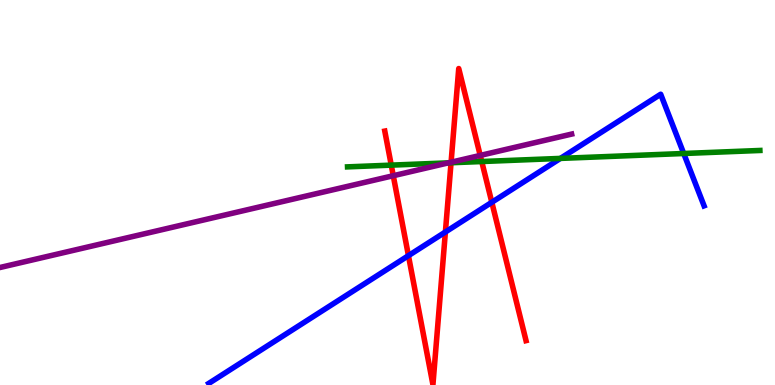[{'lines': ['blue', 'red'], 'intersections': [{'x': 5.27, 'y': 3.36}, {'x': 5.75, 'y': 3.97}, {'x': 6.35, 'y': 4.75}]}, {'lines': ['green', 'red'], 'intersections': [{'x': 5.05, 'y': 5.71}, {'x': 5.82, 'y': 5.77}, {'x': 6.22, 'y': 5.8}]}, {'lines': ['purple', 'red'], 'intersections': [{'x': 5.07, 'y': 5.44}, {'x': 5.82, 'y': 5.79}, {'x': 6.2, 'y': 5.96}]}, {'lines': ['blue', 'green'], 'intersections': [{'x': 7.23, 'y': 5.89}, {'x': 8.82, 'y': 6.01}]}, {'lines': ['blue', 'purple'], 'intersections': []}, {'lines': ['green', 'purple'], 'intersections': [{'x': 5.79, 'y': 5.77}]}]